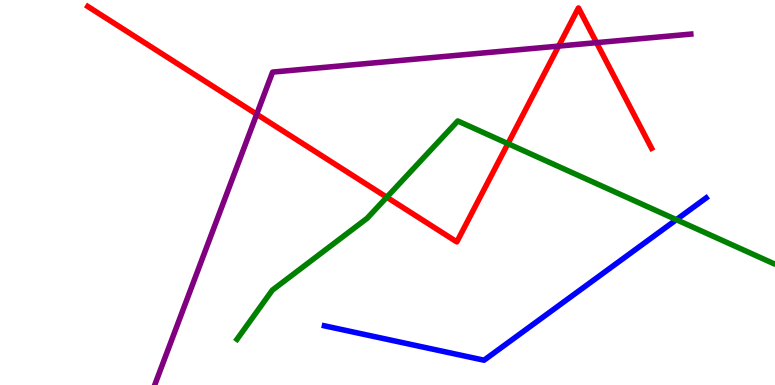[{'lines': ['blue', 'red'], 'intersections': []}, {'lines': ['green', 'red'], 'intersections': [{'x': 4.99, 'y': 4.88}, {'x': 6.55, 'y': 6.27}]}, {'lines': ['purple', 'red'], 'intersections': [{'x': 3.31, 'y': 7.03}, {'x': 7.21, 'y': 8.8}, {'x': 7.7, 'y': 8.89}]}, {'lines': ['blue', 'green'], 'intersections': [{'x': 8.73, 'y': 4.29}]}, {'lines': ['blue', 'purple'], 'intersections': []}, {'lines': ['green', 'purple'], 'intersections': []}]